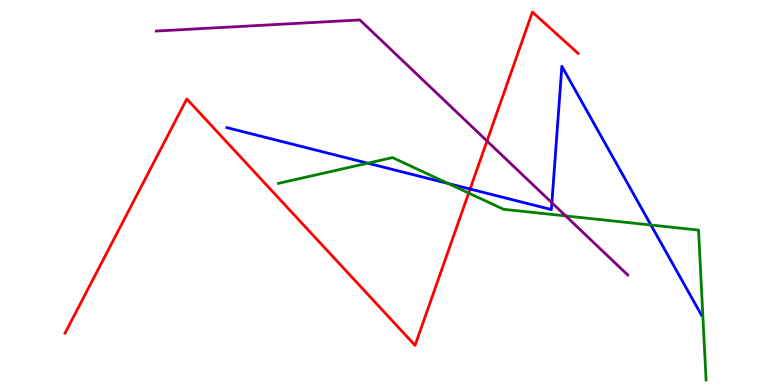[{'lines': ['blue', 'red'], 'intersections': [{'x': 6.07, 'y': 5.09}]}, {'lines': ['green', 'red'], 'intersections': [{'x': 6.05, 'y': 4.99}]}, {'lines': ['purple', 'red'], 'intersections': [{'x': 6.28, 'y': 6.34}]}, {'lines': ['blue', 'green'], 'intersections': [{'x': 4.74, 'y': 5.76}, {'x': 5.78, 'y': 5.23}, {'x': 8.4, 'y': 4.16}]}, {'lines': ['blue', 'purple'], 'intersections': [{'x': 7.12, 'y': 4.73}]}, {'lines': ['green', 'purple'], 'intersections': [{'x': 7.3, 'y': 4.39}]}]